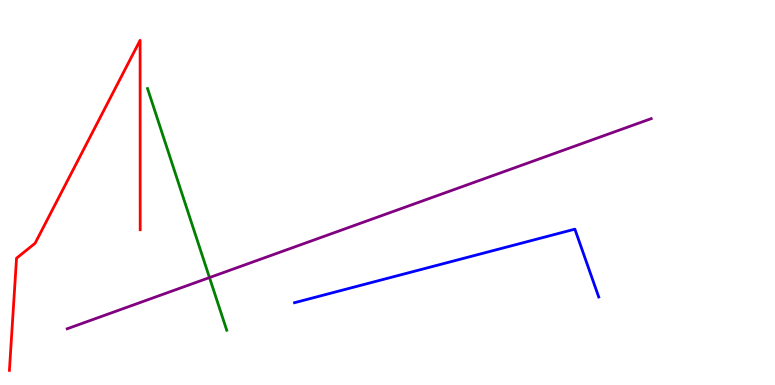[{'lines': ['blue', 'red'], 'intersections': []}, {'lines': ['green', 'red'], 'intersections': []}, {'lines': ['purple', 'red'], 'intersections': []}, {'lines': ['blue', 'green'], 'intersections': []}, {'lines': ['blue', 'purple'], 'intersections': []}, {'lines': ['green', 'purple'], 'intersections': [{'x': 2.7, 'y': 2.79}]}]